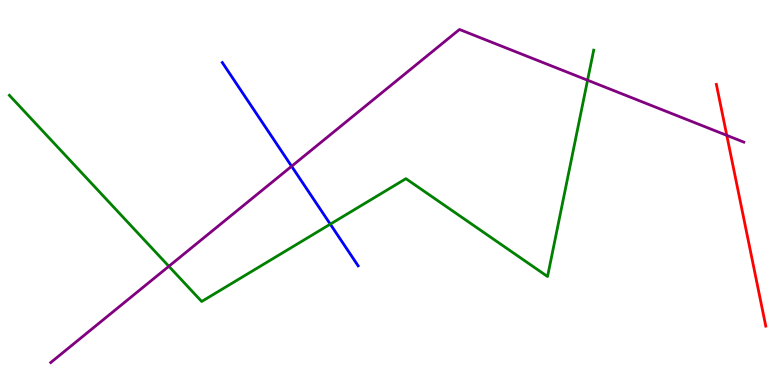[{'lines': ['blue', 'red'], 'intersections': []}, {'lines': ['green', 'red'], 'intersections': []}, {'lines': ['purple', 'red'], 'intersections': [{'x': 9.38, 'y': 6.48}]}, {'lines': ['blue', 'green'], 'intersections': [{'x': 4.26, 'y': 4.18}]}, {'lines': ['blue', 'purple'], 'intersections': [{'x': 3.76, 'y': 5.68}]}, {'lines': ['green', 'purple'], 'intersections': [{'x': 2.18, 'y': 3.08}, {'x': 7.58, 'y': 7.92}]}]